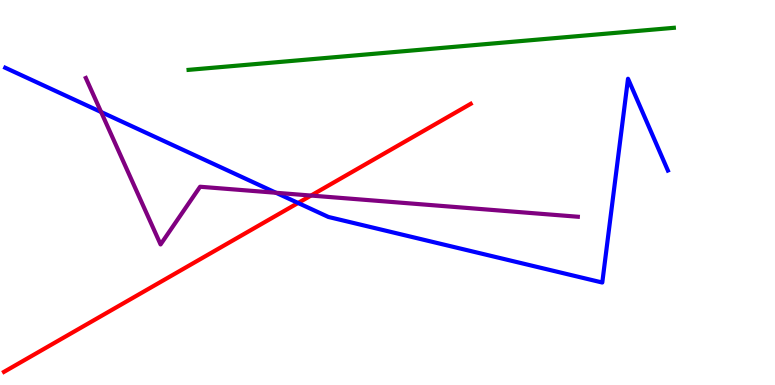[{'lines': ['blue', 'red'], 'intersections': [{'x': 3.85, 'y': 4.73}]}, {'lines': ['green', 'red'], 'intersections': []}, {'lines': ['purple', 'red'], 'intersections': [{'x': 4.01, 'y': 4.92}]}, {'lines': ['blue', 'green'], 'intersections': []}, {'lines': ['blue', 'purple'], 'intersections': [{'x': 1.3, 'y': 7.09}, {'x': 3.56, 'y': 4.99}]}, {'lines': ['green', 'purple'], 'intersections': []}]